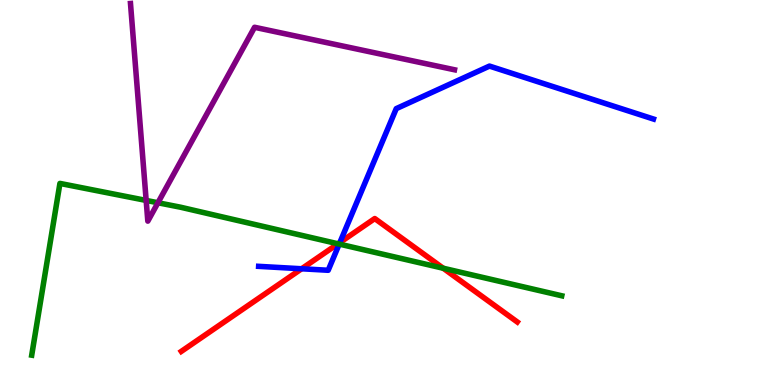[{'lines': ['blue', 'red'], 'intersections': [{'x': 3.89, 'y': 3.02}, {'x': 4.39, 'y': 3.7}]}, {'lines': ['green', 'red'], 'intersections': [{'x': 4.36, 'y': 3.67}, {'x': 5.72, 'y': 3.03}]}, {'lines': ['purple', 'red'], 'intersections': []}, {'lines': ['blue', 'green'], 'intersections': [{'x': 4.38, 'y': 3.66}]}, {'lines': ['blue', 'purple'], 'intersections': []}, {'lines': ['green', 'purple'], 'intersections': [{'x': 1.89, 'y': 4.79}, {'x': 2.04, 'y': 4.73}]}]